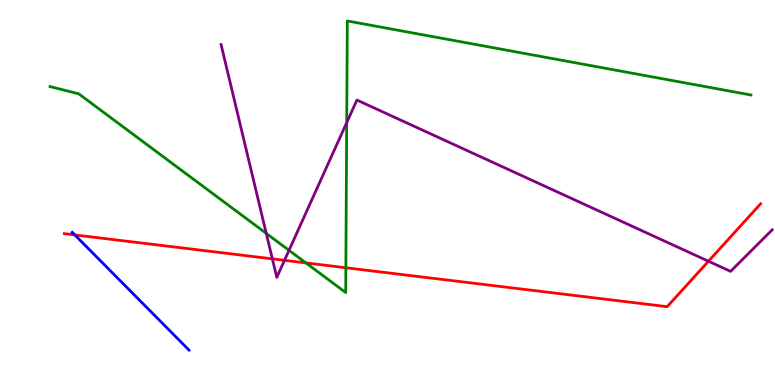[{'lines': ['blue', 'red'], 'intersections': [{'x': 0.965, 'y': 3.9}]}, {'lines': ['green', 'red'], 'intersections': [{'x': 3.95, 'y': 3.17}, {'x': 4.46, 'y': 3.05}]}, {'lines': ['purple', 'red'], 'intersections': [{'x': 3.51, 'y': 3.28}, {'x': 3.67, 'y': 3.24}, {'x': 9.14, 'y': 3.22}]}, {'lines': ['blue', 'green'], 'intersections': []}, {'lines': ['blue', 'purple'], 'intersections': []}, {'lines': ['green', 'purple'], 'intersections': [{'x': 3.44, 'y': 3.94}, {'x': 3.73, 'y': 3.5}, {'x': 4.47, 'y': 6.82}]}]